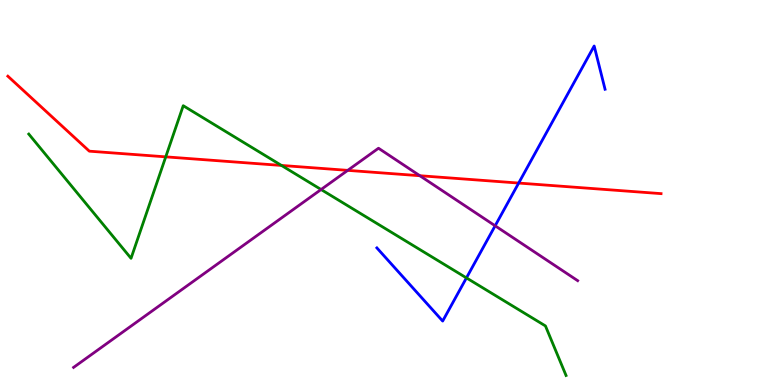[{'lines': ['blue', 'red'], 'intersections': [{'x': 6.69, 'y': 5.25}]}, {'lines': ['green', 'red'], 'intersections': [{'x': 2.14, 'y': 5.93}, {'x': 3.63, 'y': 5.7}]}, {'lines': ['purple', 'red'], 'intersections': [{'x': 4.49, 'y': 5.57}, {'x': 5.42, 'y': 5.44}]}, {'lines': ['blue', 'green'], 'intersections': [{'x': 6.02, 'y': 2.78}]}, {'lines': ['blue', 'purple'], 'intersections': [{'x': 6.39, 'y': 4.14}]}, {'lines': ['green', 'purple'], 'intersections': [{'x': 4.14, 'y': 5.08}]}]